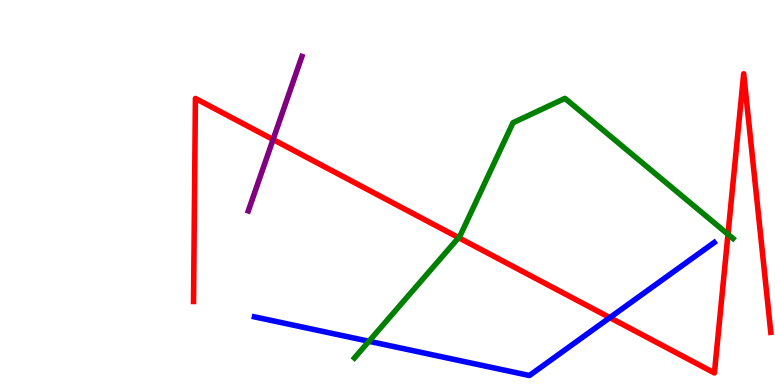[{'lines': ['blue', 'red'], 'intersections': [{'x': 7.87, 'y': 1.75}]}, {'lines': ['green', 'red'], 'intersections': [{'x': 5.92, 'y': 3.83}, {'x': 9.39, 'y': 3.91}]}, {'lines': ['purple', 'red'], 'intersections': [{'x': 3.52, 'y': 6.38}]}, {'lines': ['blue', 'green'], 'intersections': [{'x': 4.76, 'y': 1.14}]}, {'lines': ['blue', 'purple'], 'intersections': []}, {'lines': ['green', 'purple'], 'intersections': []}]